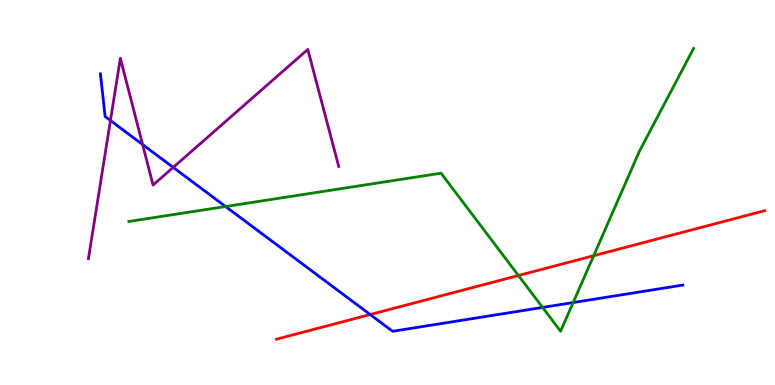[{'lines': ['blue', 'red'], 'intersections': [{'x': 4.78, 'y': 1.83}]}, {'lines': ['green', 'red'], 'intersections': [{'x': 6.69, 'y': 2.84}, {'x': 7.66, 'y': 3.36}]}, {'lines': ['purple', 'red'], 'intersections': []}, {'lines': ['blue', 'green'], 'intersections': [{'x': 2.91, 'y': 4.64}, {'x': 7.0, 'y': 2.02}, {'x': 7.4, 'y': 2.14}]}, {'lines': ['blue', 'purple'], 'intersections': [{'x': 1.43, 'y': 6.87}, {'x': 1.84, 'y': 6.25}, {'x': 2.23, 'y': 5.65}]}, {'lines': ['green', 'purple'], 'intersections': []}]